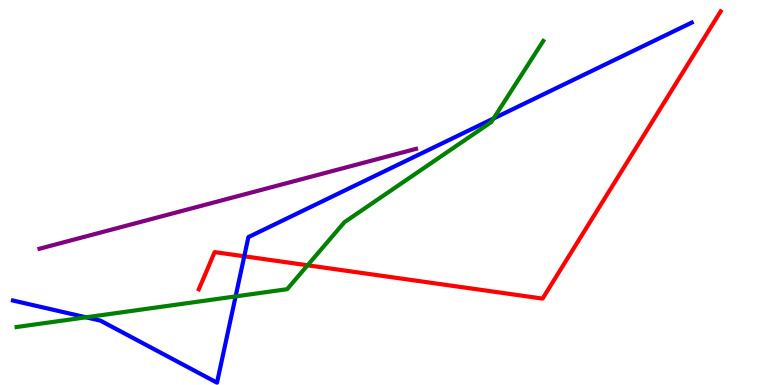[{'lines': ['blue', 'red'], 'intersections': [{'x': 3.15, 'y': 3.34}]}, {'lines': ['green', 'red'], 'intersections': [{'x': 3.97, 'y': 3.11}]}, {'lines': ['purple', 'red'], 'intersections': []}, {'lines': ['blue', 'green'], 'intersections': [{'x': 1.11, 'y': 1.76}, {'x': 3.04, 'y': 2.3}, {'x': 6.37, 'y': 6.92}]}, {'lines': ['blue', 'purple'], 'intersections': []}, {'lines': ['green', 'purple'], 'intersections': []}]